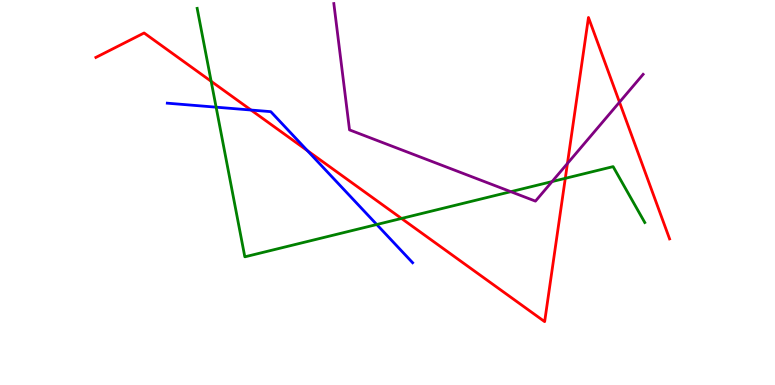[{'lines': ['blue', 'red'], 'intersections': [{'x': 3.24, 'y': 7.14}, {'x': 3.97, 'y': 6.09}]}, {'lines': ['green', 'red'], 'intersections': [{'x': 2.72, 'y': 7.89}, {'x': 5.18, 'y': 4.33}, {'x': 7.29, 'y': 5.37}]}, {'lines': ['purple', 'red'], 'intersections': [{'x': 7.32, 'y': 5.75}, {'x': 7.99, 'y': 7.35}]}, {'lines': ['blue', 'green'], 'intersections': [{'x': 2.79, 'y': 7.22}, {'x': 4.86, 'y': 4.17}]}, {'lines': ['blue', 'purple'], 'intersections': []}, {'lines': ['green', 'purple'], 'intersections': [{'x': 6.59, 'y': 5.02}, {'x': 7.12, 'y': 5.28}]}]